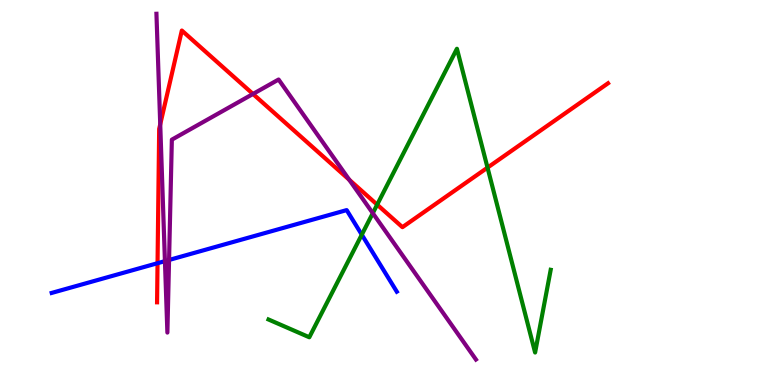[{'lines': ['blue', 'red'], 'intersections': [{'x': 2.03, 'y': 3.16}]}, {'lines': ['green', 'red'], 'intersections': [{'x': 4.87, 'y': 4.68}, {'x': 6.29, 'y': 5.65}]}, {'lines': ['purple', 'red'], 'intersections': [{'x': 2.07, 'y': 6.77}, {'x': 3.26, 'y': 7.56}, {'x': 4.51, 'y': 5.33}]}, {'lines': ['blue', 'green'], 'intersections': [{'x': 4.67, 'y': 3.9}]}, {'lines': ['blue', 'purple'], 'intersections': [{'x': 2.13, 'y': 3.22}, {'x': 2.18, 'y': 3.25}]}, {'lines': ['green', 'purple'], 'intersections': [{'x': 4.81, 'y': 4.46}]}]